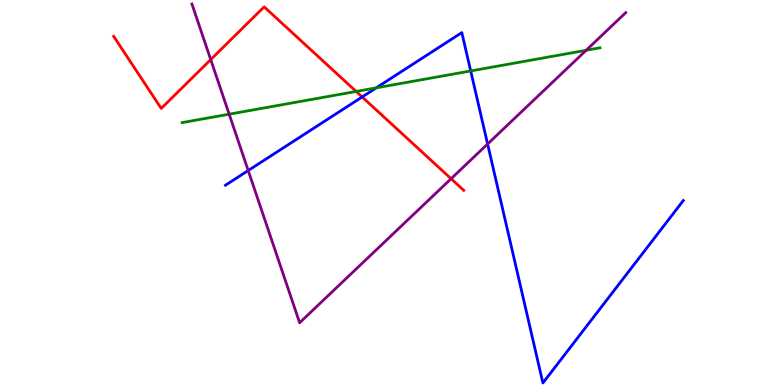[{'lines': ['blue', 'red'], 'intersections': [{'x': 4.67, 'y': 7.48}]}, {'lines': ['green', 'red'], 'intersections': [{'x': 4.6, 'y': 7.62}]}, {'lines': ['purple', 'red'], 'intersections': [{'x': 2.72, 'y': 8.45}, {'x': 5.82, 'y': 5.36}]}, {'lines': ['blue', 'green'], 'intersections': [{'x': 4.85, 'y': 7.72}, {'x': 6.07, 'y': 8.16}]}, {'lines': ['blue', 'purple'], 'intersections': [{'x': 3.2, 'y': 5.57}, {'x': 6.29, 'y': 6.26}]}, {'lines': ['green', 'purple'], 'intersections': [{'x': 2.96, 'y': 7.03}, {'x': 7.56, 'y': 8.69}]}]